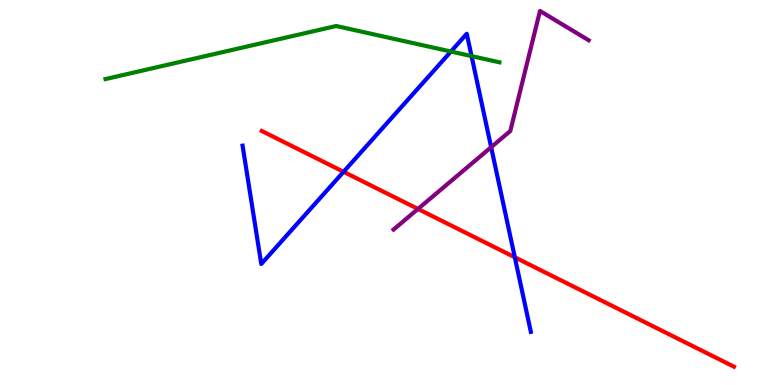[{'lines': ['blue', 'red'], 'intersections': [{'x': 4.43, 'y': 5.54}, {'x': 6.64, 'y': 3.32}]}, {'lines': ['green', 'red'], 'intersections': []}, {'lines': ['purple', 'red'], 'intersections': [{'x': 5.39, 'y': 4.57}]}, {'lines': ['blue', 'green'], 'intersections': [{'x': 5.82, 'y': 8.66}, {'x': 6.08, 'y': 8.54}]}, {'lines': ['blue', 'purple'], 'intersections': [{'x': 6.34, 'y': 6.18}]}, {'lines': ['green', 'purple'], 'intersections': []}]